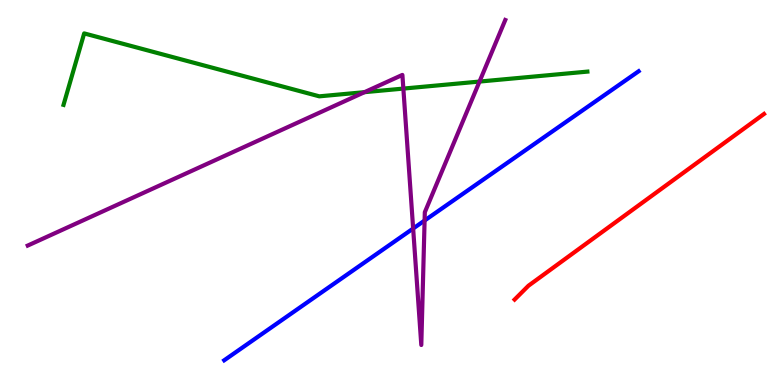[{'lines': ['blue', 'red'], 'intersections': []}, {'lines': ['green', 'red'], 'intersections': []}, {'lines': ['purple', 'red'], 'intersections': []}, {'lines': ['blue', 'green'], 'intersections': []}, {'lines': ['blue', 'purple'], 'intersections': [{'x': 5.33, 'y': 4.06}, {'x': 5.48, 'y': 4.27}]}, {'lines': ['green', 'purple'], 'intersections': [{'x': 4.7, 'y': 7.61}, {'x': 5.2, 'y': 7.7}, {'x': 6.19, 'y': 7.88}]}]